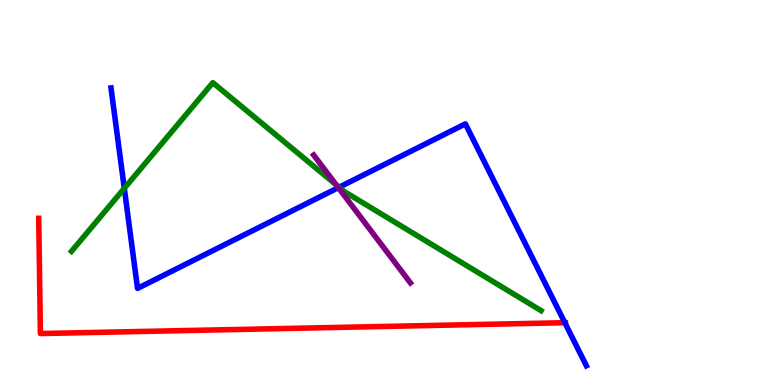[{'lines': ['blue', 'red'], 'intersections': [{'x': 7.29, 'y': 1.62}]}, {'lines': ['green', 'red'], 'intersections': []}, {'lines': ['purple', 'red'], 'intersections': []}, {'lines': ['blue', 'green'], 'intersections': [{'x': 1.6, 'y': 5.11}, {'x': 4.38, 'y': 5.14}]}, {'lines': ['blue', 'purple'], 'intersections': [{'x': 4.37, 'y': 5.13}]}, {'lines': ['green', 'purple'], 'intersections': [{'x': 4.34, 'y': 5.2}]}]